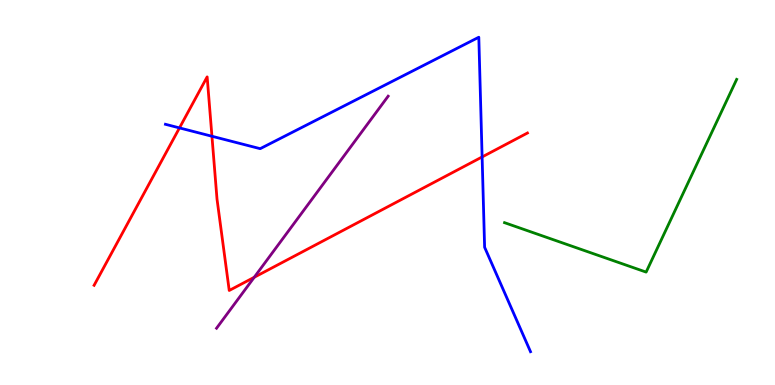[{'lines': ['blue', 'red'], 'intersections': [{'x': 2.32, 'y': 6.68}, {'x': 2.73, 'y': 6.46}, {'x': 6.22, 'y': 5.92}]}, {'lines': ['green', 'red'], 'intersections': []}, {'lines': ['purple', 'red'], 'intersections': [{'x': 3.28, 'y': 2.8}]}, {'lines': ['blue', 'green'], 'intersections': []}, {'lines': ['blue', 'purple'], 'intersections': []}, {'lines': ['green', 'purple'], 'intersections': []}]